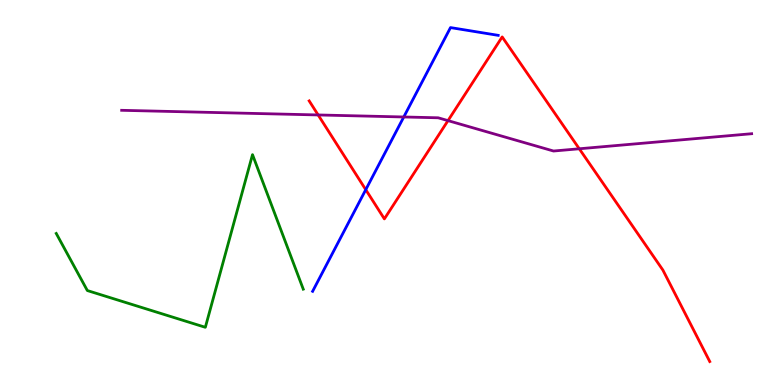[{'lines': ['blue', 'red'], 'intersections': [{'x': 4.72, 'y': 5.07}]}, {'lines': ['green', 'red'], 'intersections': []}, {'lines': ['purple', 'red'], 'intersections': [{'x': 4.11, 'y': 7.01}, {'x': 5.78, 'y': 6.87}, {'x': 7.47, 'y': 6.14}]}, {'lines': ['blue', 'green'], 'intersections': []}, {'lines': ['blue', 'purple'], 'intersections': [{'x': 5.21, 'y': 6.96}]}, {'lines': ['green', 'purple'], 'intersections': []}]